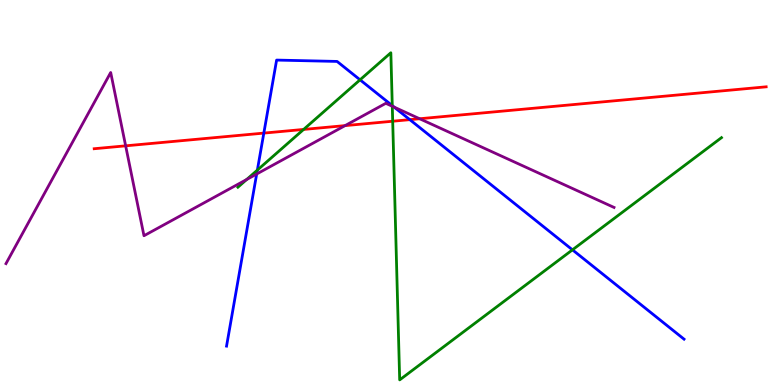[{'lines': ['blue', 'red'], 'intersections': [{'x': 3.4, 'y': 6.54}, {'x': 5.29, 'y': 6.89}]}, {'lines': ['green', 'red'], 'intersections': [{'x': 3.92, 'y': 6.64}, {'x': 5.07, 'y': 6.85}]}, {'lines': ['purple', 'red'], 'intersections': [{'x': 1.62, 'y': 6.21}, {'x': 4.45, 'y': 6.74}, {'x': 5.41, 'y': 6.92}]}, {'lines': ['blue', 'green'], 'intersections': [{'x': 3.32, 'y': 5.58}, {'x': 4.65, 'y': 7.93}, {'x': 5.06, 'y': 7.26}, {'x': 7.39, 'y': 3.51}]}, {'lines': ['blue', 'purple'], 'intersections': [{'x': 3.31, 'y': 5.48}, {'x': 5.09, 'y': 7.22}]}, {'lines': ['green', 'purple'], 'intersections': [{'x': 3.18, 'y': 5.34}, {'x': 5.06, 'y': 7.24}]}]